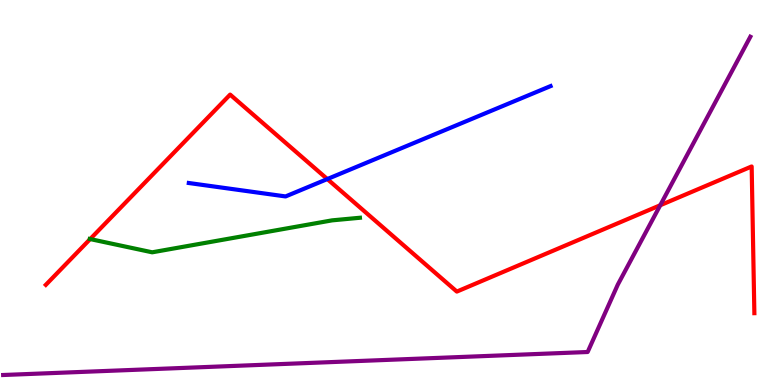[{'lines': ['blue', 'red'], 'intersections': [{'x': 4.22, 'y': 5.35}]}, {'lines': ['green', 'red'], 'intersections': [{'x': 1.16, 'y': 3.79}]}, {'lines': ['purple', 'red'], 'intersections': [{'x': 8.52, 'y': 4.67}]}, {'lines': ['blue', 'green'], 'intersections': []}, {'lines': ['blue', 'purple'], 'intersections': []}, {'lines': ['green', 'purple'], 'intersections': []}]